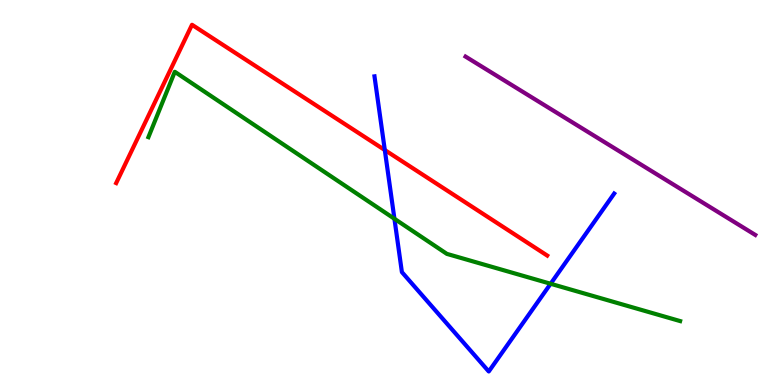[{'lines': ['blue', 'red'], 'intersections': [{'x': 4.97, 'y': 6.1}]}, {'lines': ['green', 'red'], 'intersections': []}, {'lines': ['purple', 'red'], 'intersections': []}, {'lines': ['blue', 'green'], 'intersections': [{'x': 5.09, 'y': 4.32}, {'x': 7.1, 'y': 2.63}]}, {'lines': ['blue', 'purple'], 'intersections': []}, {'lines': ['green', 'purple'], 'intersections': []}]